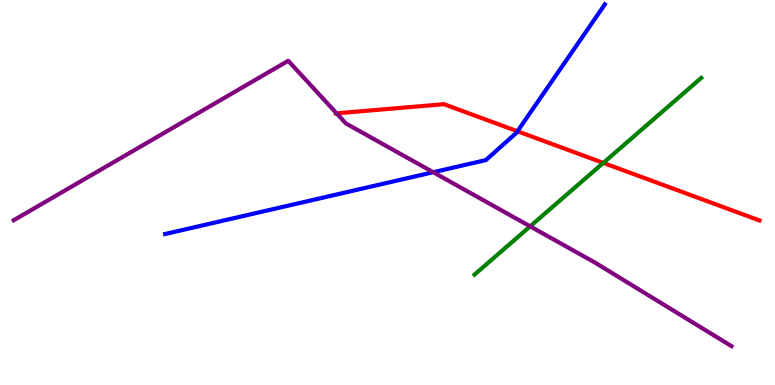[{'lines': ['blue', 'red'], 'intersections': [{'x': 6.68, 'y': 6.59}]}, {'lines': ['green', 'red'], 'intersections': [{'x': 7.78, 'y': 5.77}]}, {'lines': ['purple', 'red'], 'intersections': [{'x': 4.34, 'y': 7.06}]}, {'lines': ['blue', 'green'], 'intersections': []}, {'lines': ['blue', 'purple'], 'intersections': [{'x': 5.59, 'y': 5.53}]}, {'lines': ['green', 'purple'], 'intersections': [{'x': 6.84, 'y': 4.12}]}]